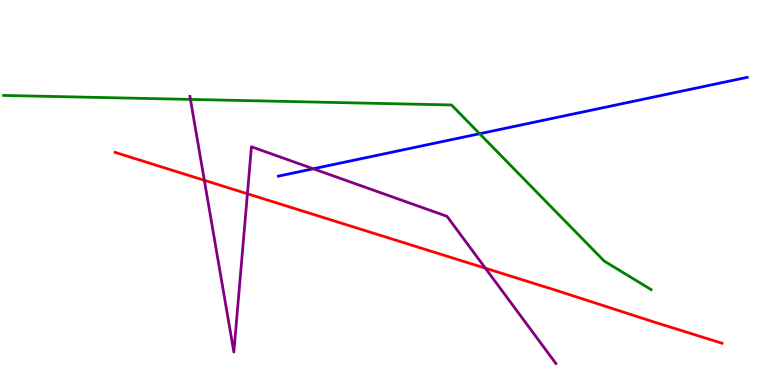[{'lines': ['blue', 'red'], 'intersections': []}, {'lines': ['green', 'red'], 'intersections': []}, {'lines': ['purple', 'red'], 'intersections': [{'x': 2.64, 'y': 5.32}, {'x': 3.19, 'y': 4.97}, {'x': 6.26, 'y': 3.03}]}, {'lines': ['blue', 'green'], 'intersections': [{'x': 6.19, 'y': 6.53}]}, {'lines': ['blue', 'purple'], 'intersections': [{'x': 4.04, 'y': 5.62}]}, {'lines': ['green', 'purple'], 'intersections': [{'x': 2.46, 'y': 7.42}]}]